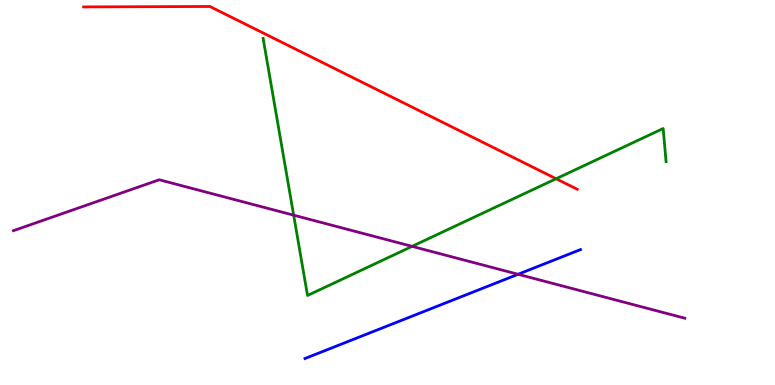[{'lines': ['blue', 'red'], 'intersections': []}, {'lines': ['green', 'red'], 'intersections': [{'x': 7.18, 'y': 5.36}]}, {'lines': ['purple', 'red'], 'intersections': []}, {'lines': ['blue', 'green'], 'intersections': []}, {'lines': ['blue', 'purple'], 'intersections': [{'x': 6.68, 'y': 2.88}]}, {'lines': ['green', 'purple'], 'intersections': [{'x': 3.79, 'y': 4.41}, {'x': 5.32, 'y': 3.6}]}]